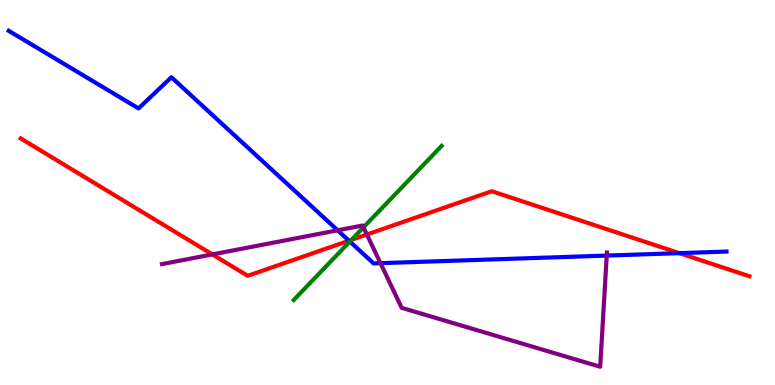[{'lines': ['blue', 'red'], 'intersections': [{'x': 4.5, 'y': 3.75}, {'x': 8.77, 'y': 3.42}]}, {'lines': ['green', 'red'], 'intersections': [{'x': 4.54, 'y': 3.77}]}, {'lines': ['purple', 'red'], 'intersections': [{'x': 2.74, 'y': 3.39}, {'x': 4.73, 'y': 3.91}]}, {'lines': ['blue', 'green'], 'intersections': [{'x': 4.51, 'y': 3.73}]}, {'lines': ['blue', 'purple'], 'intersections': [{'x': 4.36, 'y': 4.02}, {'x': 4.91, 'y': 3.16}, {'x': 7.83, 'y': 3.36}]}, {'lines': ['green', 'purple'], 'intersections': [{'x': 4.69, 'y': 4.1}]}]